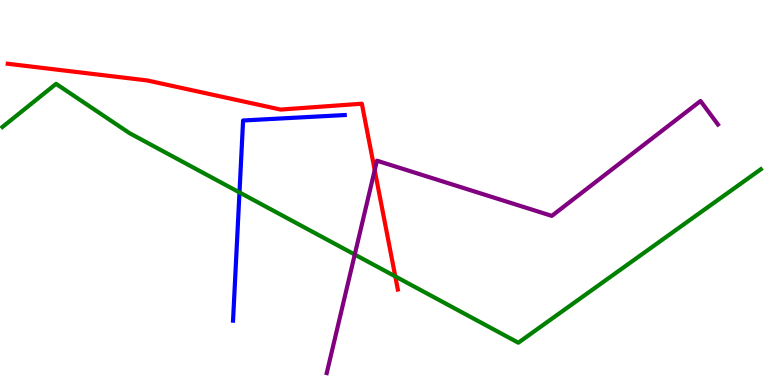[{'lines': ['blue', 'red'], 'intersections': []}, {'lines': ['green', 'red'], 'intersections': [{'x': 5.1, 'y': 2.82}]}, {'lines': ['purple', 'red'], 'intersections': [{'x': 4.83, 'y': 5.58}]}, {'lines': ['blue', 'green'], 'intersections': [{'x': 3.09, 'y': 5.0}]}, {'lines': ['blue', 'purple'], 'intersections': []}, {'lines': ['green', 'purple'], 'intersections': [{'x': 4.58, 'y': 3.39}]}]